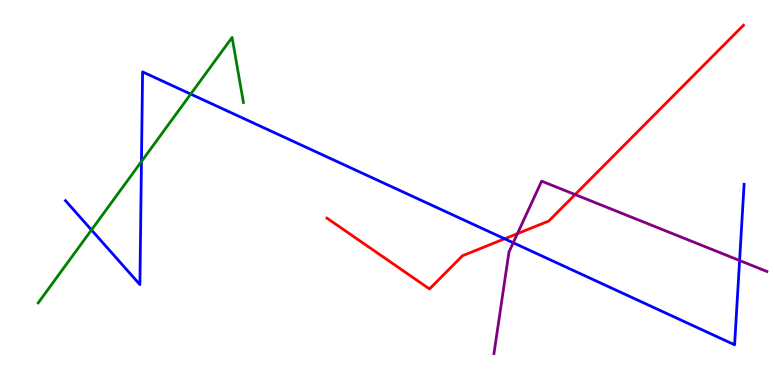[{'lines': ['blue', 'red'], 'intersections': [{'x': 6.51, 'y': 3.8}]}, {'lines': ['green', 'red'], 'intersections': []}, {'lines': ['purple', 'red'], 'intersections': [{'x': 6.68, 'y': 3.93}, {'x': 7.42, 'y': 4.95}]}, {'lines': ['blue', 'green'], 'intersections': [{'x': 1.18, 'y': 4.03}, {'x': 1.83, 'y': 5.8}, {'x': 2.46, 'y': 7.56}]}, {'lines': ['blue', 'purple'], 'intersections': [{'x': 6.62, 'y': 3.69}, {'x': 9.54, 'y': 3.23}]}, {'lines': ['green', 'purple'], 'intersections': []}]